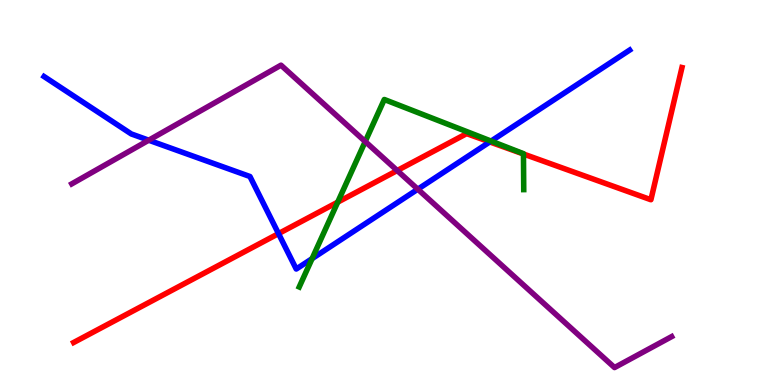[{'lines': ['blue', 'red'], 'intersections': [{'x': 3.59, 'y': 3.93}, {'x': 6.32, 'y': 6.31}]}, {'lines': ['green', 'red'], 'intersections': [{'x': 4.36, 'y': 4.75}, {'x': 6.75, 'y': 6.0}]}, {'lines': ['purple', 'red'], 'intersections': [{'x': 5.13, 'y': 5.57}]}, {'lines': ['blue', 'green'], 'intersections': [{'x': 4.03, 'y': 3.28}, {'x': 6.34, 'y': 6.34}]}, {'lines': ['blue', 'purple'], 'intersections': [{'x': 1.92, 'y': 6.36}, {'x': 5.39, 'y': 5.09}]}, {'lines': ['green', 'purple'], 'intersections': [{'x': 4.71, 'y': 6.32}]}]